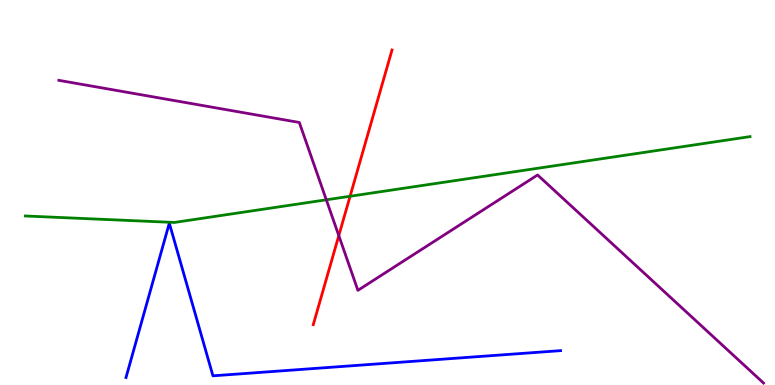[{'lines': ['blue', 'red'], 'intersections': []}, {'lines': ['green', 'red'], 'intersections': [{'x': 4.52, 'y': 4.9}]}, {'lines': ['purple', 'red'], 'intersections': [{'x': 4.37, 'y': 3.88}]}, {'lines': ['blue', 'green'], 'intersections': []}, {'lines': ['blue', 'purple'], 'intersections': []}, {'lines': ['green', 'purple'], 'intersections': [{'x': 4.21, 'y': 4.81}]}]